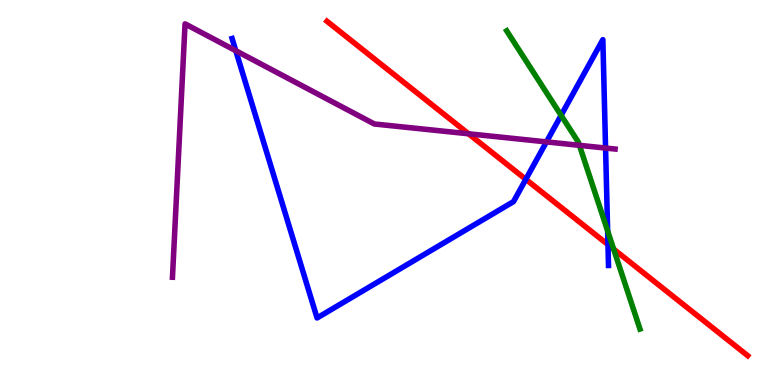[{'lines': ['blue', 'red'], 'intersections': [{'x': 6.78, 'y': 5.34}, {'x': 7.84, 'y': 3.65}]}, {'lines': ['green', 'red'], 'intersections': [{'x': 7.92, 'y': 3.53}]}, {'lines': ['purple', 'red'], 'intersections': [{'x': 6.05, 'y': 6.53}]}, {'lines': ['blue', 'green'], 'intersections': [{'x': 7.24, 'y': 7.0}, {'x': 7.84, 'y': 4.0}]}, {'lines': ['blue', 'purple'], 'intersections': [{'x': 3.04, 'y': 8.68}, {'x': 7.05, 'y': 6.31}, {'x': 7.81, 'y': 6.15}]}, {'lines': ['green', 'purple'], 'intersections': [{'x': 7.48, 'y': 6.23}]}]